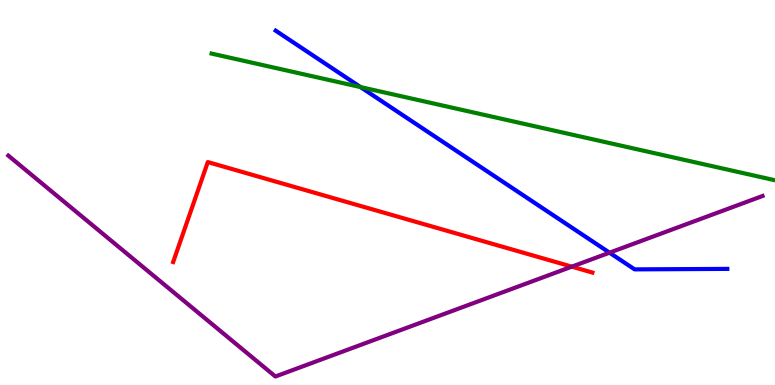[{'lines': ['blue', 'red'], 'intersections': []}, {'lines': ['green', 'red'], 'intersections': []}, {'lines': ['purple', 'red'], 'intersections': [{'x': 7.38, 'y': 3.07}]}, {'lines': ['blue', 'green'], 'intersections': [{'x': 4.65, 'y': 7.74}]}, {'lines': ['blue', 'purple'], 'intersections': [{'x': 7.86, 'y': 3.44}]}, {'lines': ['green', 'purple'], 'intersections': []}]